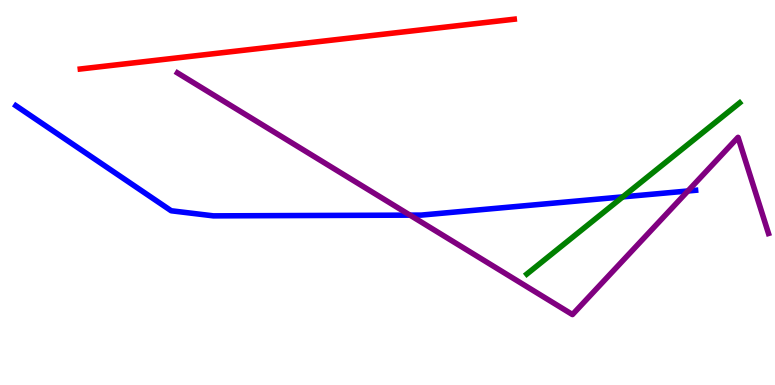[{'lines': ['blue', 'red'], 'intersections': []}, {'lines': ['green', 'red'], 'intersections': []}, {'lines': ['purple', 'red'], 'intersections': []}, {'lines': ['blue', 'green'], 'intersections': [{'x': 8.04, 'y': 4.89}]}, {'lines': ['blue', 'purple'], 'intersections': [{'x': 5.29, 'y': 4.41}, {'x': 8.88, 'y': 5.04}]}, {'lines': ['green', 'purple'], 'intersections': []}]